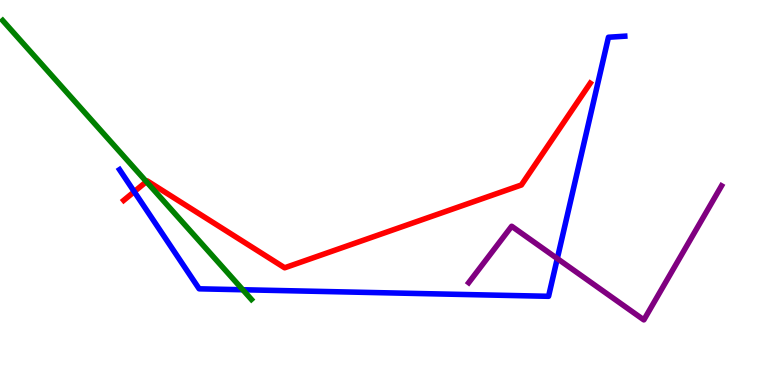[{'lines': ['blue', 'red'], 'intersections': [{'x': 1.73, 'y': 5.02}]}, {'lines': ['green', 'red'], 'intersections': [{'x': 1.89, 'y': 5.28}]}, {'lines': ['purple', 'red'], 'intersections': []}, {'lines': ['blue', 'green'], 'intersections': [{'x': 3.13, 'y': 2.47}]}, {'lines': ['blue', 'purple'], 'intersections': [{'x': 7.19, 'y': 3.28}]}, {'lines': ['green', 'purple'], 'intersections': []}]